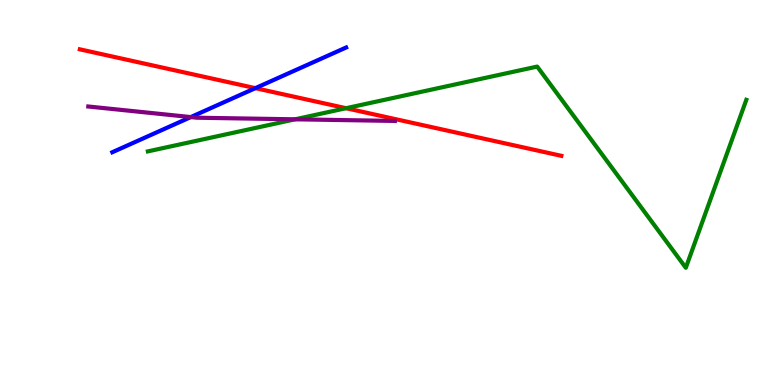[{'lines': ['blue', 'red'], 'intersections': [{'x': 3.3, 'y': 7.71}]}, {'lines': ['green', 'red'], 'intersections': [{'x': 4.47, 'y': 7.19}]}, {'lines': ['purple', 'red'], 'intersections': []}, {'lines': ['blue', 'green'], 'intersections': []}, {'lines': ['blue', 'purple'], 'intersections': [{'x': 2.46, 'y': 6.96}]}, {'lines': ['green', 'purple'], 'intersections': [{'x': 3.81, 'y': 6.9}]}]